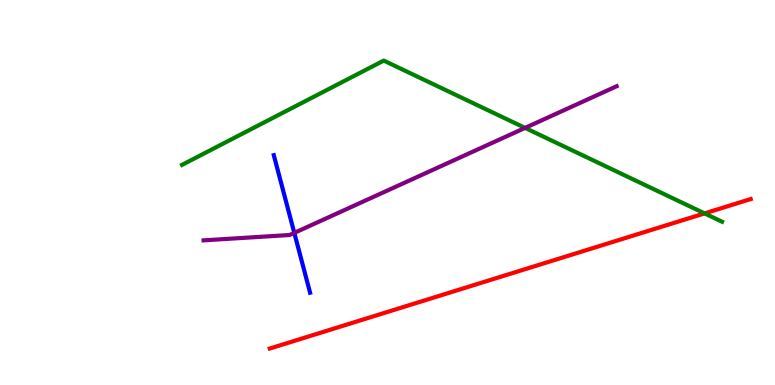[{'lines': ['blue', 'red'], 'intersections': []}, {'lines': ['green', 'red'], 'intersections': [{'x': 9.09, 'y': 4.46}]}, {'lines': ['purple', 'red'], 'intersections': []}, {'lines': ['blue', 'green'], 'intersections': []}, {'lines': ['blue', 'purple'], 'intersections': [{'x': 3.8, 'y': 3.95}]}, {'lines': ['green', 'purple'], 'intersections': [{'x': 6.78, 'y': 6.68}]}]